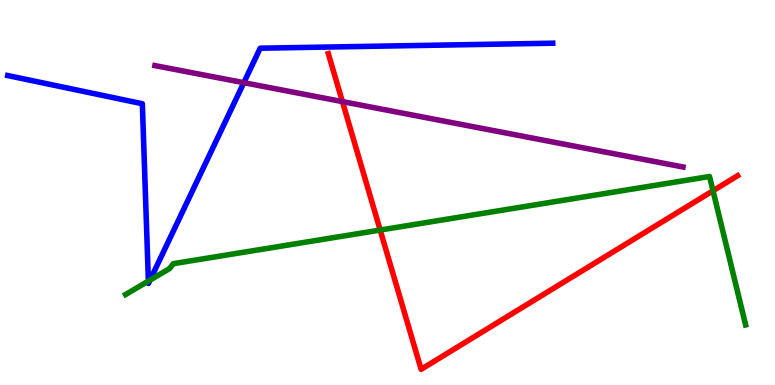[{'lines': ['blue', 'red'], 'intersections': []}, {'lines': ['green', 'red'], 'intersections': [{'x': 4.91, 'y': 4.02}, {'x': 9.2, 'y': 5.05}]}, {'lines': ['purple', 'red'], 'intersections': [{'x': 4.42, 'y': 7.36}]}, {'lines': ['blue', 'green'], 'intersections': [{'x': 1.91, 'y': 2.7}, {'x': 1.94, 'y': 2.73}]}, {'lines': ['blue', 'purple'], 'intersections': [{'x': 3.15, 'y': 7.85}]}, {'lines': ['green', 'purple'], 'intersections': []}]